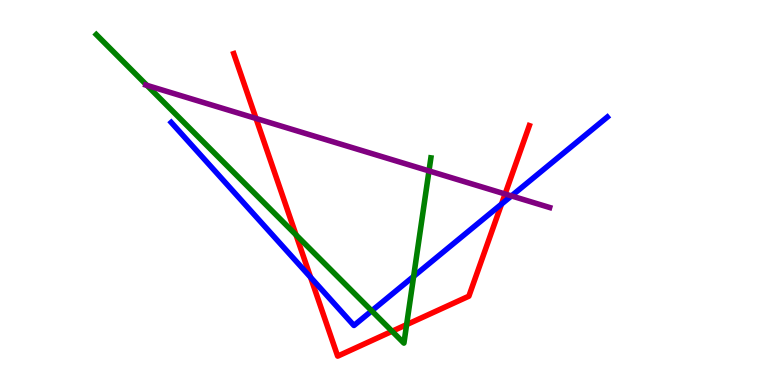[{'lines': ['blue', 'red'], 'intersections': [{'x': 4.01, 'y': 2.8}, {'x': 6.47, 'y': 4.7}]}, {'lines': ['green', 'red'], 'intersections': [{'x': 3.82, 'y': 3.9}, {'x': 5.06, 'y': 1.4}, {'x': 5.25, 'y': 1.57}]}, {'lines': ['purple', 'red'], 'intersections': [{'x': 3.3, 'y': 6.92}, {'x': 6.52, 'y': 4.96}]}, {'lines': ['blue', 'green'], 'intersections': [{'x': 4.8, 'y': 1.93}, {'x': 5.34, 'y': 2.82}]}, {'lines': ['blue', 'purple'], 'intersections': [{'x': 6.6, 'y': 4.91}]}, {'lines': ['green', 'purple'], 'intersections': [{'x': 1.9, 'y': 7.78}, {'x': 5.54, 'y': 5.56}]}]